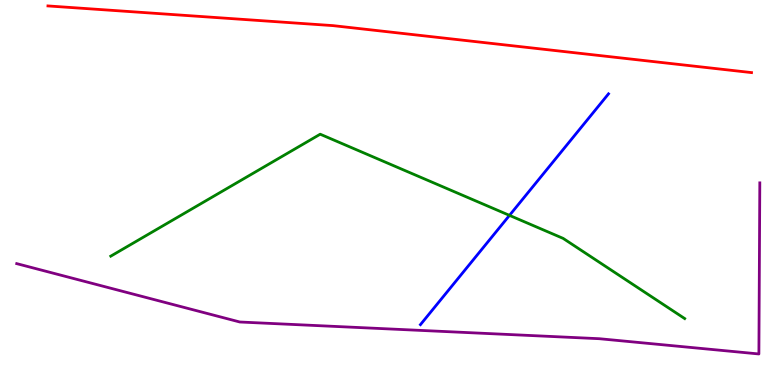[{'lines': ['blue', 'red'], 'intersections': []}, {'lines': ['green', 'red'], 'intersections': []}, {'lines': ['purple', 'red'], 'intersections': []}, {'lines': ['blue', 'green'], 'intersections': [{'x': 6.57, 'y': 4.41}]}, {'lines': ['blue', 'purple'], 'intersections': []}, {'lines': ['green', 'purple'], 'intersections': []}]